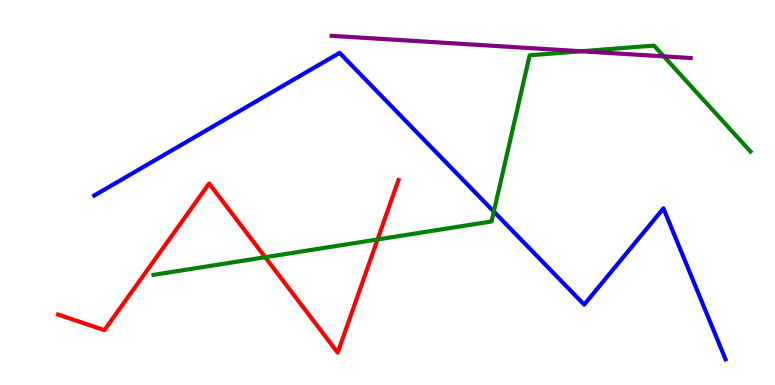[{'lines': ['blue', 'red'], 'intersections': []}, {'lines': ['green', 'red'], 'intersections': [{'x': 3.42, 'y': 3.32}, {'x': 4.87, 'y': 3.78}]}, {'lines': ['purple', 'red'], 'intersections': []}, {'lines': ['blue', 'green'], 'intersections': [{'x': 6.37, 'y': 4.5}]}, {'lines': ['blue', 'purple'], 'intersections': []}, {'lines': ['green', 'purple'], 'intersections': [{'x': 7.5, 'y': 8.67}, {'x': 8.57, 'y': 8.54}]}]